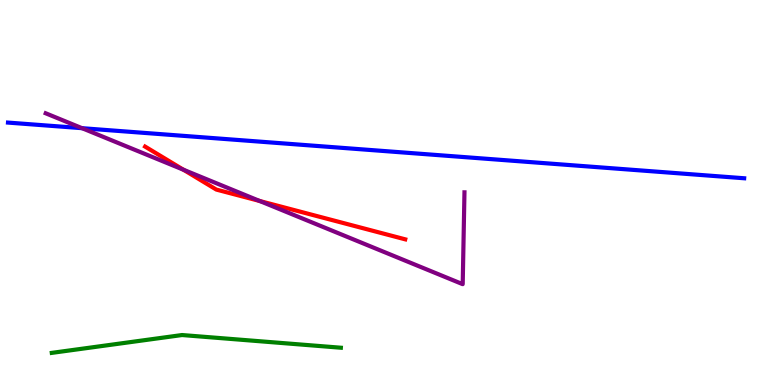[{'lines': ['blue', 'red'], 'intersections': []}, {'lines': ['green', 'red'], 'intersections': []}, {'lines': ['purple', 'red'], 'intersections': [{'x': 2.37, 'y': 5.59}, {'x': 3.35, 'y': 4.78}]}, {'lines': ['blue', 'green'], 'intersections': []}, {'lines': ['blue', 'purple'], 'intersections': [{'x': 1.06, 'y': 6.67}]}, {'lines': ['green', 'purple'], 'intersections': []}]